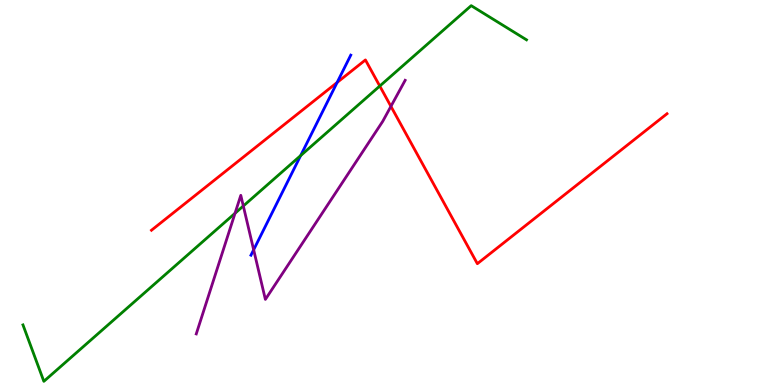[{'lines': ['blue', 'red'], 'intersections': [{'x': 4.35, 'y': 7.86}]}, {'lines': ['green', 'red'], 'intersections': [{'x': 4.9, 'y': 7.77}]}, {'lines': ['purple', 'red'], 'intersections': [{'x': 5.04, 'y': 7.24}]}, {'lines': ['blue', 'green'], 'intersections': [{'x': 3.88, 'y': 5.96}]}, {'lines': ['blue', 'purple'], 'intersections': [{'x': 3.27, 'y': 3.51}]}, {'lines': ['green', 'purple'], 'intersections': [{'x': 3.03, 'y': 4.46}, {'x': 3.14, 'y': 4.65}]}]